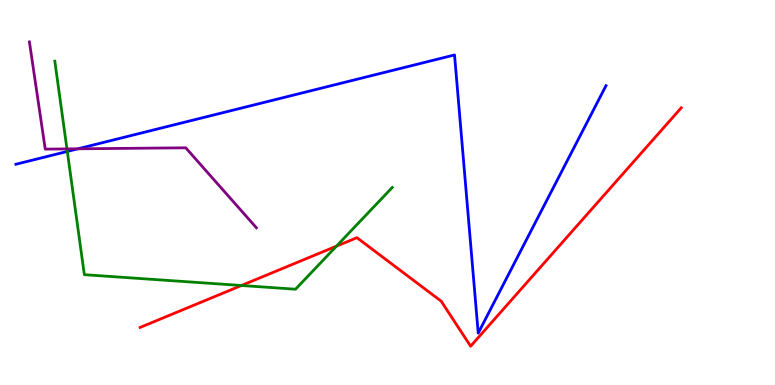[{'lines': ['blue', 'red'], 'intersections': []}, {'lines': ['green', 'red'], 'intersections': [{'x': 3.12, 'y': 2.58}, {'x': 4.34, 'y': 3.61}]}, {'lines': ['purple', 'red'], 'intersections': []}, {'lines': ['blue', 'green'], 'intersections': [{'x': 0.868, 'y': 6.07}]}, {'lines': ['blue', 'purple'], 'intersections': [{'x': 1.01, 'y': 6.13}]}, {'lines': ['green', 'purple'], 'intersections': [{'x': 0.864, 'y': 6.13}]}]